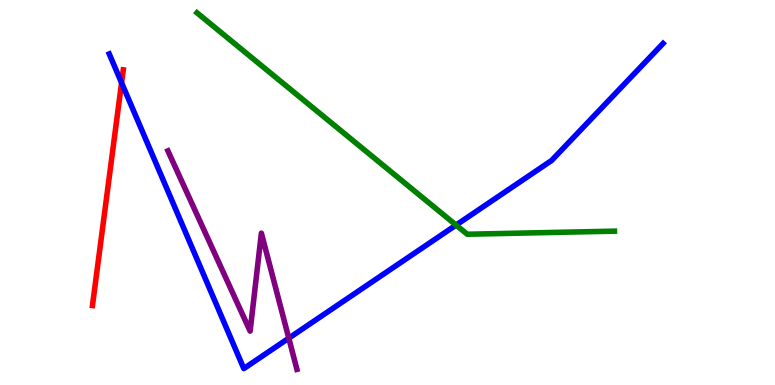[{'lines': ['blue', 'red'], 'intersections': [{'x': 1.57, 'y': 7.85}]}, {'lines': ['green', 'red'], 'intersections': []}, {'lines': ['purple', 'red'], 'intersections': []}, {'lines': ['blue', 'green'], 'intersections': [{'x': 5.88, 'y': 4.15}]}, {'lines': ['blue', 'purple'], 'intersections': [{'x': 3.73, 'y': 1.22}]}, {'lines': ['green', 'purple'], 'intersections': []}]